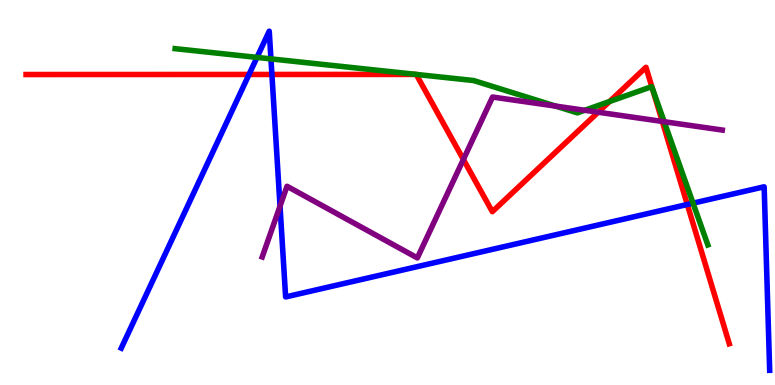[{'lines': ['blue', 'red'], 'intersections': [{'x': 3.21, 'y': 8.07}, {'x': 3.51, 'y': 8.07}, {'x': 8.87, 'y': 4.69}]}, {'lines': ['green', 'red'], 'intersections': [{'x': 7.87, 'y': 7.36}, {'x': 8.42, 'y': 7.72}]}, {'lines': ['purple', 'red'], 'intersections': [{'x': 5.98, 'y': 5.86}, {'x': 7.72, 'y': 7.09}, {'x': 8.55, 'y': 6.85}]}, {'lines': ['blue', 'green'], 'intersections': [{'x': 3.32, 'y': 8.51}, {'x': 3.5, 'y': 8.47}, {'x': 8.94, 'y': 4.72}]}, {'lines': ['blue', 'purple'], 'intersections': [{'x': 3.61, 'y': 4.65}]}, {'lines': ['green', 'purple'], 'intersections': [{'x': 7.17, 'y': 7.24}, {'x': 7.54, 'y': 7.14}, {'x': 8.57, 'y': 6.84}]}]